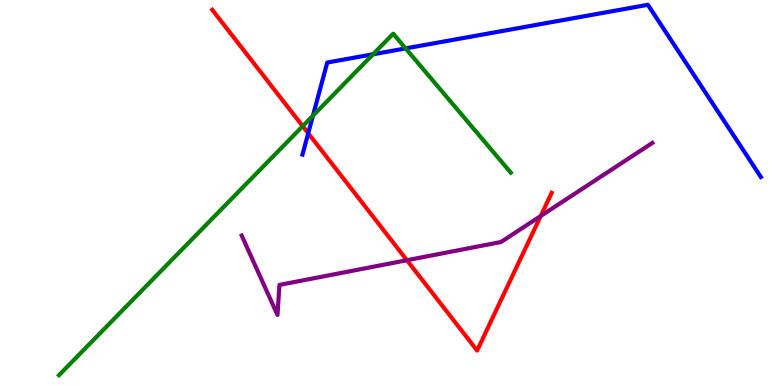[{'lines': ['blue', 'red'], 'intersections': [{'x': 3.98, 'y': 6.54}]}, {'lines': ['green', 'red'], 'intersections': [{'x': 3.91, 'y': 6.72}]}, {'lines': ['purple', 'red'], 'intersections': [{'x': 5.25, 'y': 3.24}, {'x': 6.98, 'y': 4.39}]}, {'lines': ['blue', 'green'], 'intersections': [{'x': 4.04, 'y': 6.99}, {'x': 4.81, 'y': 8.59}, {'x': 5.23, 'y': 8.74}]}, {'lines': ['blue', 'purple'], 'intersections': []}, {'lines': ['green', 'purple'], 'intersections': []}]